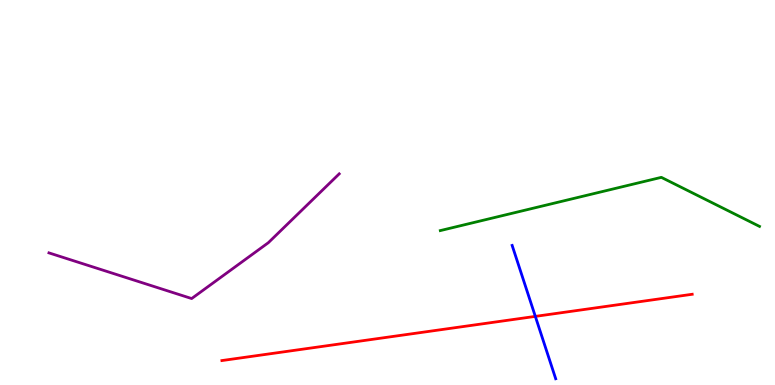[{'lines': ['blue', 'red'], 'intersections': [{'x': 6.91, 'y': 1.78}]}, {'lines': ['green', 'red'], 'intersections': []}, {'lines': ['purple', 'red'], 'intersections': []}, {'lines': ['blue', 'green'], 'intersections': []}, {'lines': ['blue', 'purple'], 'intersections': []}, {'lines': ['green', 'purple'], 'intersections': []}]